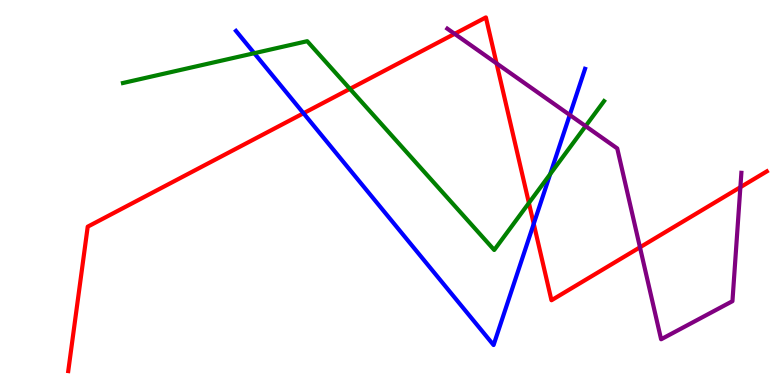[{'lines': ['blue', 'red'], 'intersections': [{'x': 3.92, 'y': 7.06}, {'x': 6.89, 'y': 4.19}]}, {'lines': ['green', 'red'], 'intersections': [{'x': 4.52, 'y': 7.69}, {'x': 6.82, 'y': 4.73}]}, {'lines': ['purple', 'red'], 'intersections': [{'x': 5.87, 'y': 9.12}, {'x': 6.41, 'y': 8.35}, {'x': 8.26, 'y': 3.58}, {'x': 9.55, 'y': 5.14}]}, {'lines': ['blue', 'green'], 'intersections': [{'x': 3.28, 'y': 8.62}, {'x': 7.1, 'y': 5.48}]}, {'lines': ['blue', 'purple'], 'intersections': [{'x': 7.35, 'y': 7.01}]}, {'lines': ['green', 'purple'], 'intersections': [{'x': 7.56, 'y': 6.72}]}]